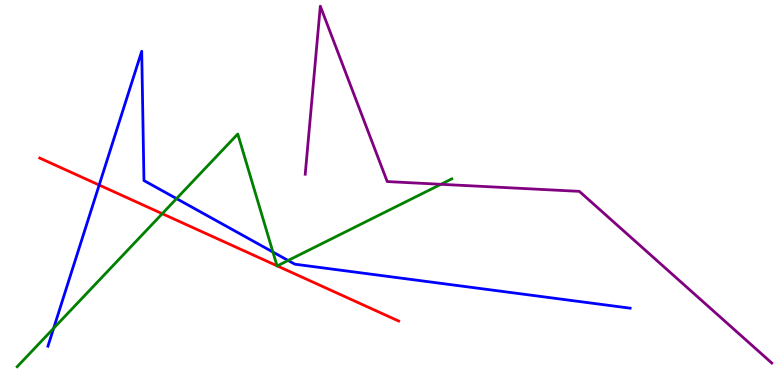[{'lines': ['blue', 'red'], 'intersections': [{'x': 1.28, 'y': 5.19}]}, {'lines': ['green', 'red'], 'intersections': [{'x': 2.09, 'y': 4.45}, {'x': 3.57, 'y': 3.1}, {'x': 3.58, 'y': 3.09}]}, {'lines': ['purple', 'red'], 'intersections': []}, {'lines': ['blue', 'green'], 'intersections': [{'x': 0.692, 'y': 1.47}, {'x': 2.28, 'y': 4.84}, {'x': 3.52, 'y': 3.45}, {'x': 3.72, 'y': 3.23}]}, {'lines': ['blue', 'purple'], 'intersections': []}, {'lines': ['green', 'purple'], 'intersections': [{'x': 5.69, 'y': 5.21}]}]